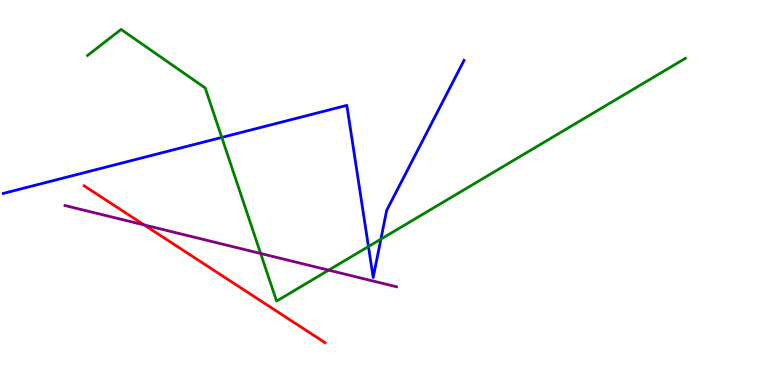[{'lines': ['blue', 'red'], 'intersections': []}, {'lines': ['green', 'red'], 'intersections': []}, {'lines': ['purple', 'red'], 'intersections': [{'x': 1.86, 'y': 4.16}]}, {'lines': ['blue', 'green'], 'intersections': [{'x': 2.86, 'y': 6.43}, {'x': 4.75, 'y': 3.6}, {'x': 4.91, 'y': 3.79}]}, {'lines': ['blue', 'purple'], 'intersections': []}, {'lines': ['green', 'purple'], 'intersections': [{'x': 3.36, 'y': 3.42}, {'x': 4.24, 'y': 2.98}]}]